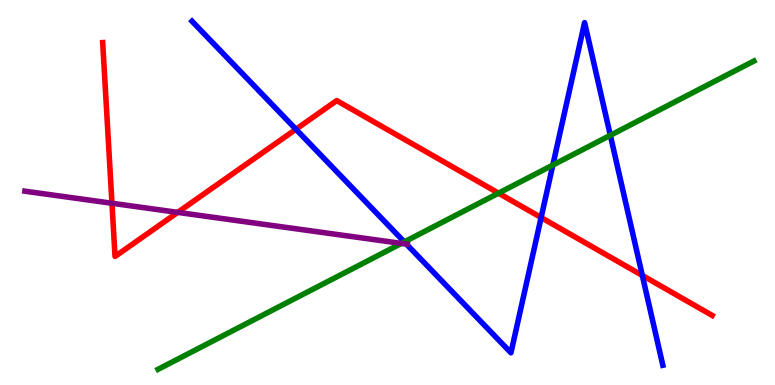[{'lines': ['blue', 'red'], 'intersections': [{'x': 3.82, 'y': 6.64}, {'x': 6.98, 'y': 4.35}, {'x': 8.29, 'y': 2.85}]}, {'lines': ['green', 'red'], 'intersections': [{'x': 6.43, 'y': 4.98}]}, {'lines': ['purple', 'red'], 'intersections': [{'x': 1.44, 'y': 4.72}, {'x': 2.29, 'y': 4.48}]}, {'lines': ['blue', 'green'], 'intersections': [{'x': 5.22, 'y': 3.72}, {'x': 7.13, 'y': 5.71}, {'x': 7.88, 'y': 6.49}]}, {'lines': ['blue', 'purple'], 'intersections': [{'x': 5.24, 'y': 3.66}]}, {'lines': ['green', 'purple'], 'intersections': [{'x': 5.18, 'y': 3.68}]}]